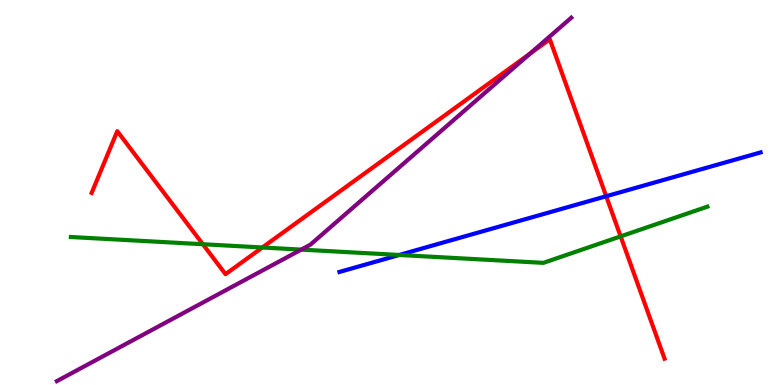[{'lines': ['blue', 'red'], 'intersections': [{'x': 7.82, 'y': 4.9}]}, {'lines': ['green', 'red'], 'intersections': [{'x': 2.62, 'y': 3.66}, {'x': 3.39, 'y': 3.57}, {'x': 8.01, 'y': 3.86}]}, {'lines': ['purple', 'red'], 'intersections': [{'x': 6.84, 'y': 8.6}]}, {'lines': ['blue', 'green'], 'intersections': [{'x': 5.15, 'y': 3.38}]}, {'lines': ['blue', 'purple'], 'intersections': []}, {'lines': ['green', 'purple'], 'intersections': [{'x': 3.89, 'y': 3.52}]}]